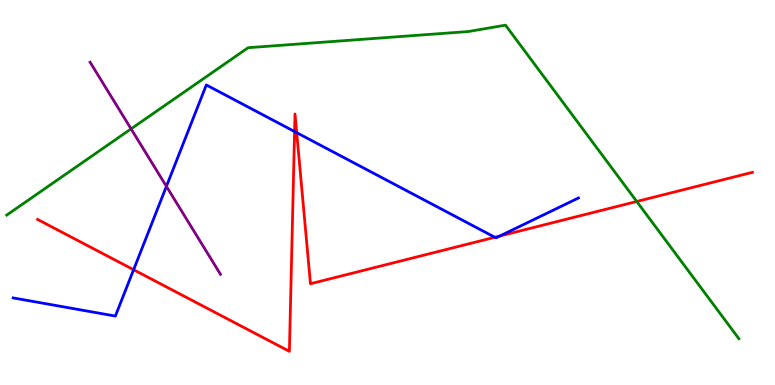[{'lines': ['blue', 'red'], 'intersections': [{'x': 1.72, 'y': 2.99}, {'x': 3.8, 'y': 6.58}, {'x': 3.83, 'y': 6.55}, {'x': 6.38, 'y': 3.84}, {'x': 6.45, 'y': 3.87}]}, {'lines': ['green', 'red'], 'intersections': [{'x': 8.22, 'y': 4.77}]}, {'lines': ['purple', 'red'], 'intersections': []}, {'lines': ['blue', 'green'], 'intersections': []}, {'lines': ['blue', 'purple'], 'intersections': [{'x': 2.15, 'y': 5.16}]}, {'lines': ['green', 'purple'], 'intersections': [{'x': 1.69, 'y': 6.65}]}]